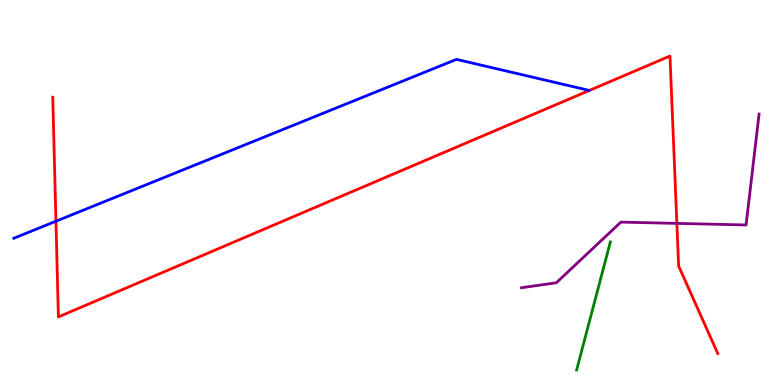[{'lines': ['blue', 'red'], 'intersections': [{'x': 0.722, 'y': 4.25}]}, {'lines': ['green', 'red'], 'intersections': []}, {'lines': ['purple', 'red'], 'intersections': [{'x': 8.73, 'y': 4.2}]}, {'lines': ['blue', 'green'], 'intersections': []}, {'lines': ['blue', 'purple'], 'intersections': []}, {'lines': ['green', 'purple'], 'intersections': []}]